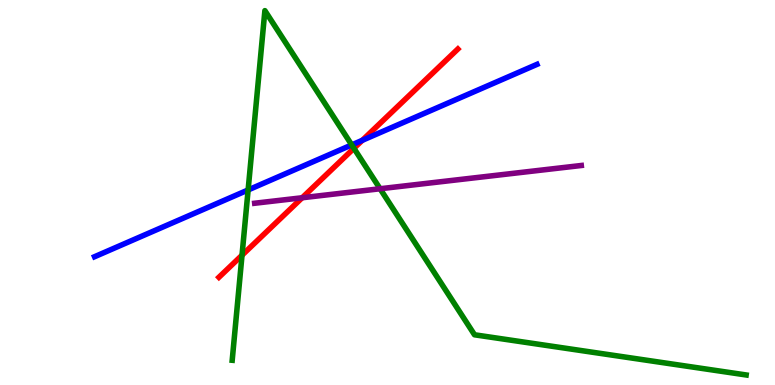[{'lines': ['blue', 'red'], 'intersections': [{'x': 4.67, 'y': 6.36}]}, {'lines': ['green', 'red'], 'intersections': [{'x': 3.12, 'y': 3.37}, {'x': 4.57, 'y': 6.15}]}, {'lines': ['purple', 'red'], 'intersections': [{'x': 3.9, 'y': 4.86}]}, {'lines': ['blue', 'green'], 'intersections': [{'x': 3.2, 'y': 5.07}, {'x': 4.54, 'y': 6.24}]}, {'lines': ['blue', 'purple'], 'intersections': []}, {'lines': ['green', 'purple'], 'intersections': [{'x': 4.9, 'y': 5.1}]}]